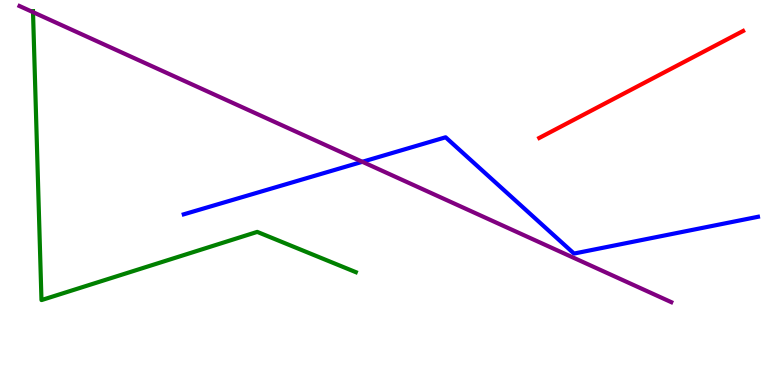[{'lines': ['blue', 'red'], 'intersections': []}, {'lines': ['green', 'red'], 'intersections': []}, {'lines': ['purple', 'red'], 'intersections': []}, {'lines': ['blue', 'green'], 'intersections': []}, {'lines': ['blue', 'purple'], 'intersections': [{'x': 4.68, 'y': 5.8}]}, {'lines': ['green', 'purple'], 'intersections': [{'x': 0.426, 'y': 9.68}]}]